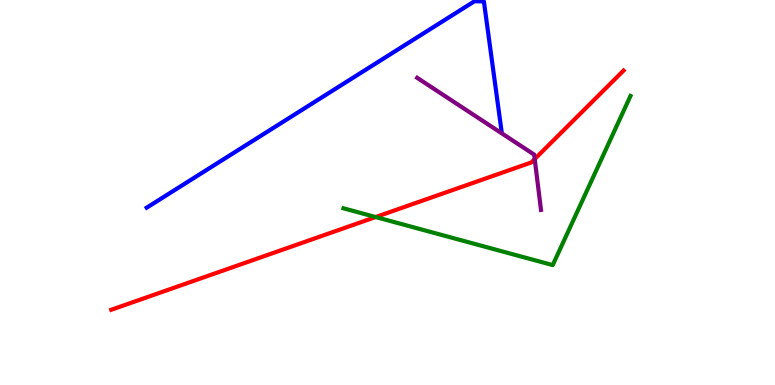[{'lines': ['blue', 'red'], 'intersections': []}, {'lines': ['green', 'red'], 'intersections': [{'x': 4.85, 'y': 4.36}]}, {'lines': ['purple', 'red'], 'intersections': [{'x': 6.9, 'y': 5.87}]}, {'lines': ['blue', 'green'], 'intersections': []}, {'lines': ['blue', 'purple'], 'intersections': []}, {'lines': ['green', 'purple'], 'intersections': []}]